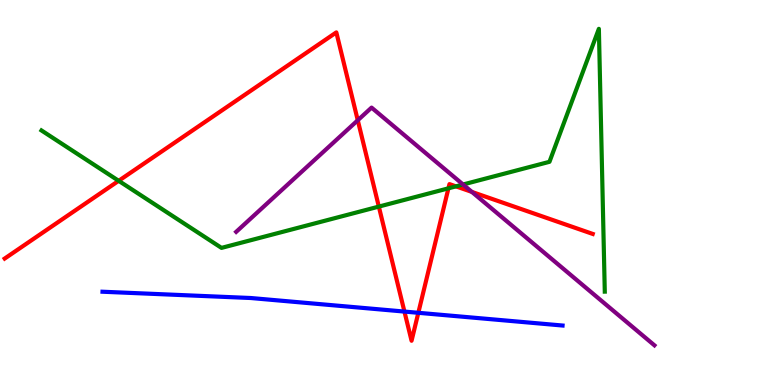[{'lines': ['blue', 'red'], 'intersections': [{'x': 5.22, 'y': 1.91}, {'x': 5.4, 'y': 1.88}]}, {'lines': ['green', 'red'], 'intersections': [{'x': 1.53, 'y': 5.3}, {'x': 4.89, 'y': 4.63}, {'x': 5.79, 'y': 5.11}, {'x': 5.88, 'y': 5.16}]}, {'lines': ['purple', 'red'], 'intersections': [{'x': 4.62, 'y': 6.88}, {'x': 6.09, 'y': 5.02}]}, {'lines': ['blue', 'green'], 'intersections': []}, {'lines': ['blue', 'purple'], 'intersections': []}, {'lines': ['green', 'purple'], 'intersections': [{'x': 5.97, 'y': 5.21}]}]